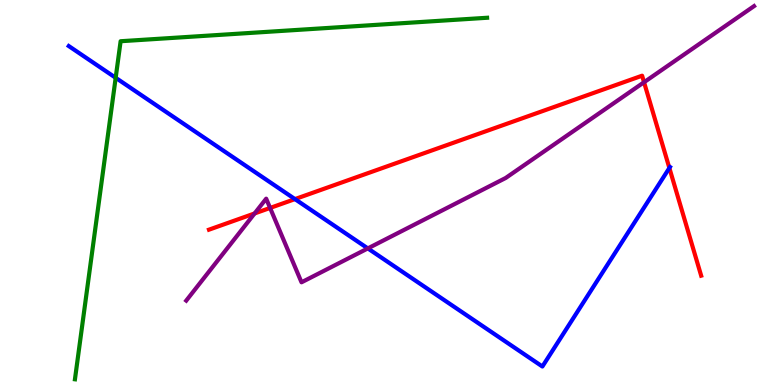[{'lines': ['blue', 'red'], 'intersections': [{'x': 3.81, 'y': 4.83}, {'x': 8.64, 'y': 5.64}]}, {'lines': ['green', 'red'], 'intersections': []}, {'lines': ['purple', 'red'], 'intersections': [{'x': 3.29, 'y': 4.46}, {'x': 3.49, 'y': 4.6}, {'x': 8.31, 'y': 7.86}]}, {'lines': ['blue', 'green'], 'intersections': [{'x': 1.49, 'y': 7.98}]}, {'lines': ['blue', 'purple'], 'intersections': [{'x': 4.75, 'y': 3.55}]}, {'lines': ['green', 'purple'], 'intersections': []}]